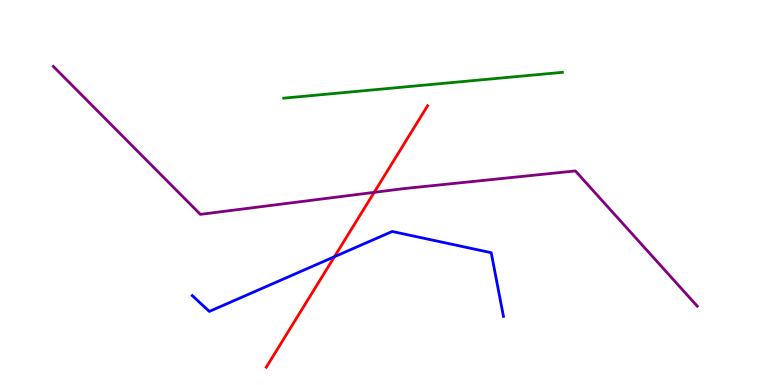[{'lines': ['blue', 'red'], 'intersections': [{'x': 4.32, 'y': 3.33}]}, {'lines': ['green', 'red'], 'intersections': []}, {'lines': ['purple', 'red'], 'intersections': [{'x': 4.83, 'y': 5.0}]}, {'lines': ['blue', 'green'], 'intersections': []}, {'lines': ['blue', 'purple'], 'intersections': []}, {'lines': ['green', 'purple'], 'intersections': []}]